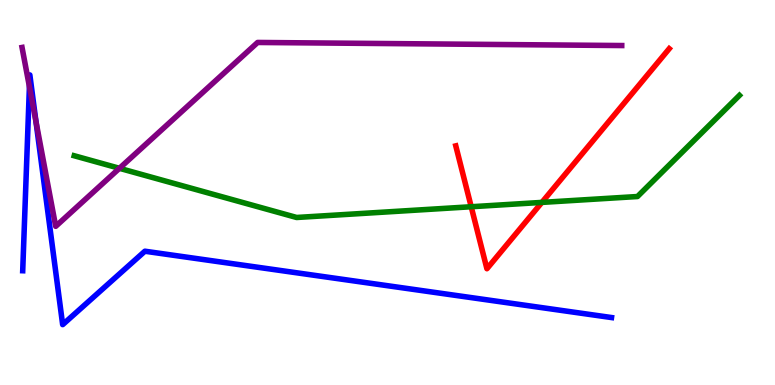[{'lines': ['blue', 'red'], 'intersections': []}, {'lines': ['green', 'red'], 'intersections': [{'x': 6.08, 'y': 4.63}, {'x': 6.99, 'y': 4.74}]}, {'lines': ['purple', 'red'], 'intersections': []}, {'lines': ['blue', 'green'], 'intersections': []}, {'lines': ['blue', 'purple'], 'intersections': [{'x': 0.38, 'y': 7.75}, {'x': 0.464, 'y': 6.84}]}, {'lines': ['green', 'purple'], 'intersections': [{'x': 1.54, 'y': 5.63}]}]